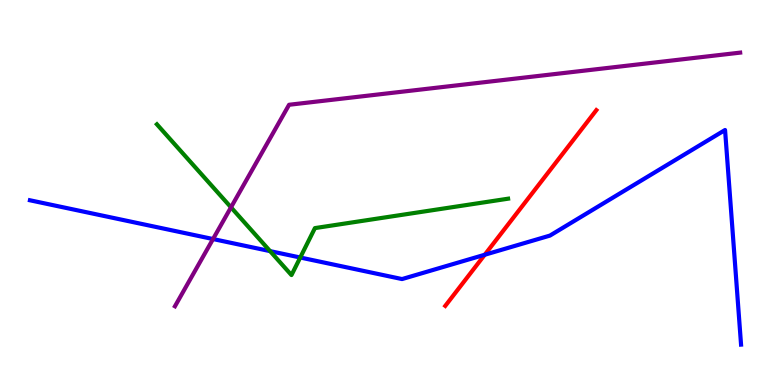[{'lines': ['blue', 'red'], 'intersections': [{'x': 6.25, 'y': 3.38}]}, {'lines': ['green', 'red'], 'intersections': []}, {'lines': ['purple', 'red'], 'intersections': []}, {'lines': ['blue', 'green'], 'intersections': [{'x': 3.49, 'y': 3.48}, {'x': 3.87, 'y': 3.31}]}, {'lines': ['blue', 'purple'], 'intersections': [{'x': 2.75, 'y': 3.79}]}, {'lines': ['green', 'purple'], 'intersections': [{'x': 2.98, 'y': 4.61}]}]